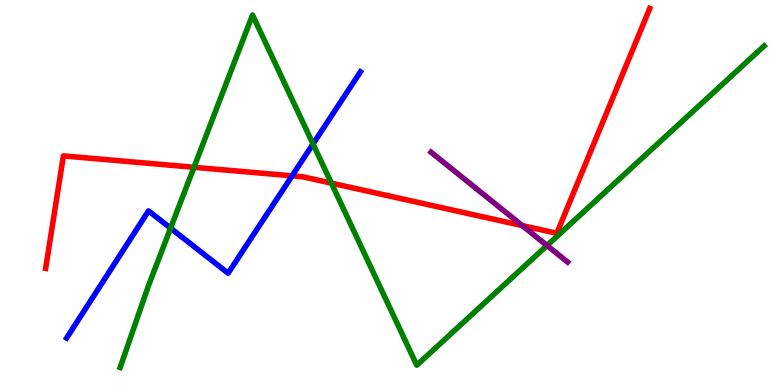[{'lines': ['blue', 'red'], 'intersections': [{'x': 3.77, 'y': 5.43}]}, {'lines': ['green', 'red'], 'intersections': [{'x': 2.5, 'y': 5.65}, {'x': 4.28, 'y': 5.24}]}, {'lines': ['purple', 'red'], 'intersections': [{'x': 6.74, 'y': 4.14}]}, {'lines': ['blue', 'green'], 'intersections': [{'x': 2.2, 'y': 4.07}, {'x': 4.04, 'y': 6.26}]}, {'lines': ['blue', 'purple'], 'intersections': []}, {'lines': ['green', 'purple'], 'intersections': [{'x': 7.06, 'y': 3.62}]}]